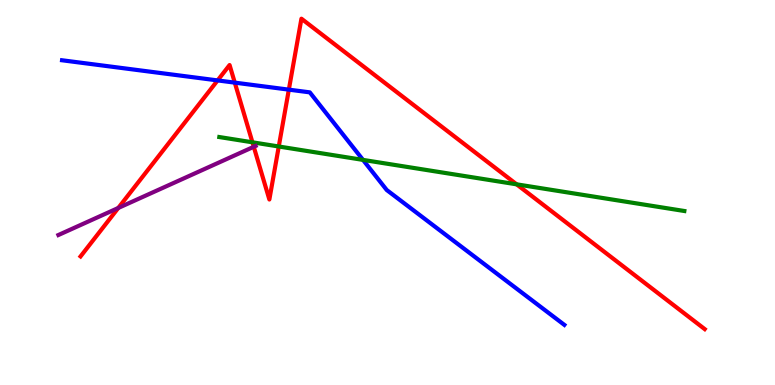[{'lines': ['blue', 'red'], 'intersections': [{'x': 2.81, 'y': 7.91}, {'x': 3.03, 'y': 7.85}, {'x': 3.73, 'y': 7.67}]}, {'lines': ['green', 'red'], 'intersections': [{'x': 3.26, 'y': 6.3}, {'x': 3.6, 'y': 6.19}, {'x': 6.67, 'y': 5.21}]}, {'lines': ['purple', 'red'], 'intersections': [{'x': 1.53, 'y': 4.6}, {'x': 3.27, 'y': 6.19}]}, {'lines': ['blue', 'green'], 'intersections': [{'x': 4.68, 'y': 5.85}]}, {'lines': ['blue', 'purple'], 'intersections': []}, {'lines': ['green', 'purple'], 'intersections': []}]